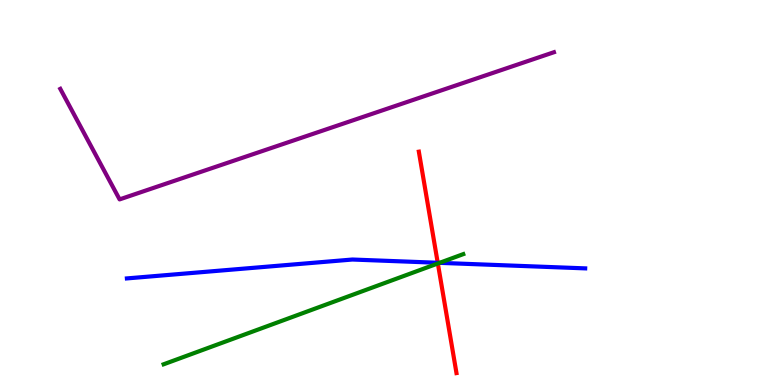[{'lines': ['blue', 'red'], 'intersections': [{'x': 5.65, 'y': 3.17}]}, {'lines': ['green', 'red'], 'intersections': [{'x': 5.65, 'y': 3.16}]}, {'lines': ['purple', 'red'], 'intersections': []}, {'lines': ['blue', 'green'], 'intersections': [{'x': 5.67, 'y': 3.17}]}, {'lines': ['blue', 'purple'], 'intersections': []}, {'lines': ['green', 'purple'], 'intersections': []}]